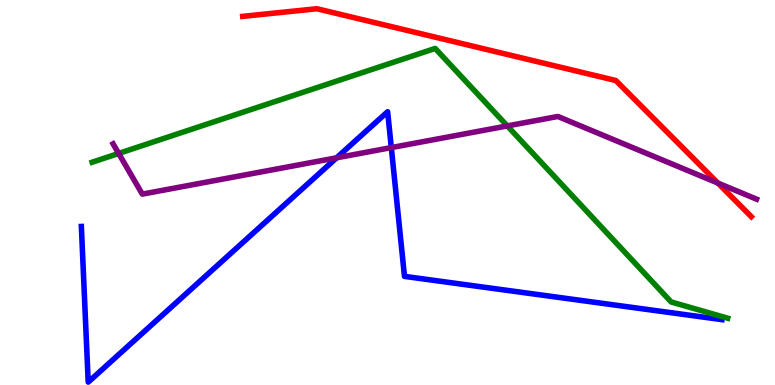[{'lines': ['blue', 'red'], 'intersections': []}, {'lines': ['green', 'red'], 'intersections': []}, {'lines': ['purple', 'red'], 'intersections': [{'x': 9.26, 'y': 5.25}]}, {'lines': ['blue', 'green'], 'intersections': []}, {'lines': ['blue', 'purple'], 'intersections': [{'x': 4.34, 'y': 5.9}, {'x': 5.05, 'y': 6.17}]}, {'lines': ['green', 'purple'], 'intersections': [{'x': 1.53, 'y': 6.01}, {'x': 6.55, 'y': 6.73}]}]